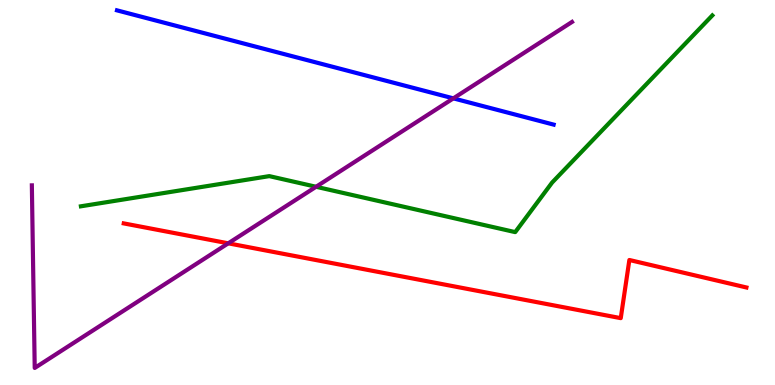[{'lines': ['blue', 'red'], 'intersections': []}, {'lines': ['green', 'red'], 'intersections': []}, {'lines': ['purple', 'red'], 'intersections': [{'x': 2.95, 'y': 3.68}]}, {'lines': ['blue', 'green'], 'intersections': []}, {'lines': ['blue', 'purple'], 'intersections': [{'x': 5.85, 'y': 7.45}]}, {'lines': ['green', 'purple'], 'intersections': [{'x': 4.08, 'y': 5.15}]}]